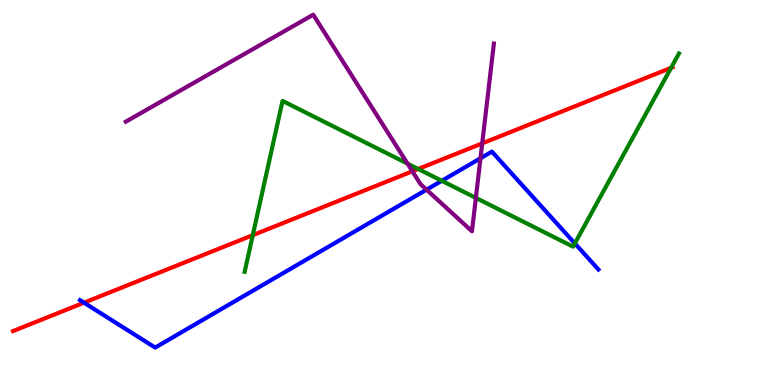[{'lines': ['blue', 'red'], 'intersections': [{'x': 1.08, 'y': 2.14}]}, {'lines': ['green', 'red'], 'intersections': [{'x': 3.26, 'y': 3.89}, {'x': 5.4, 'y': 5.61}, {'x': 8.66, 'y': 8.24}]}, {'lines': ['purple', 'red'], 'intersections': [{'x': 5.32, 'y': 5.55}, {'x': 6.22, 'y': 6.28}]}, {'lines': ['blue', 'green'], 'intersections': [{'x': 5.7, 'y': 5.3}, {'x': 7.42, 'y': 3.68}]}, {'lines': ['blue', 'purple'], 'intersections': [{'x': 5.5, 'y': 5.07}, {'x': 6.2, 'y': 5.89}]}, {'lines': ['green', 'purple'], 'intersections': [{'x': 5.26, 'y': 5.75}, {'x': 6.14, 'y': 4.86}]}]